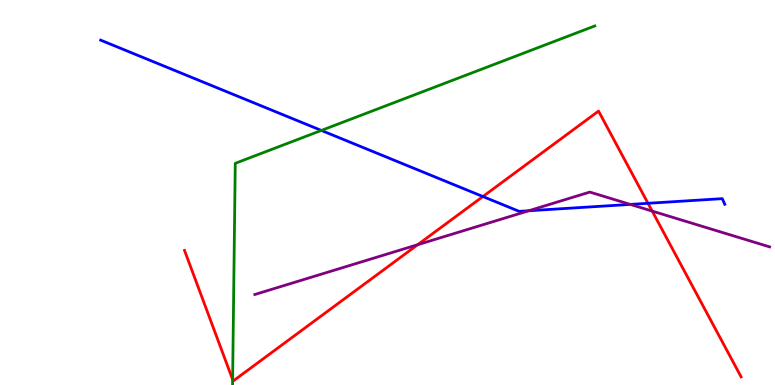[{'lines': ['blue', 'red'], 'intersections': [{'x': 6.23, 'y': 4.9}, {'x': 8.36, 'y': 4.72}]}, {'lines': ['green', 'red'], 'intersections': [{'x': 3.0, 'y': 0.142}]}, {'lines': ['purple', 'red'], 'intersections': [{'x': 5.39, 'y': 3.64}, {'x': 8.42, 'y': 4.52}]}, {'lines': ['blue', 'green'], 'intersections': [{'x': 4.15, 'y': 6.61}]}, {'lines': ['blue', 'purple'], 'intersections': [{'x': 6.82, 'y': 4.53}, {'x': 8.13, 'y': 4.69}]}, {'lines': ['green', 'purple'], 'intersections': []}]